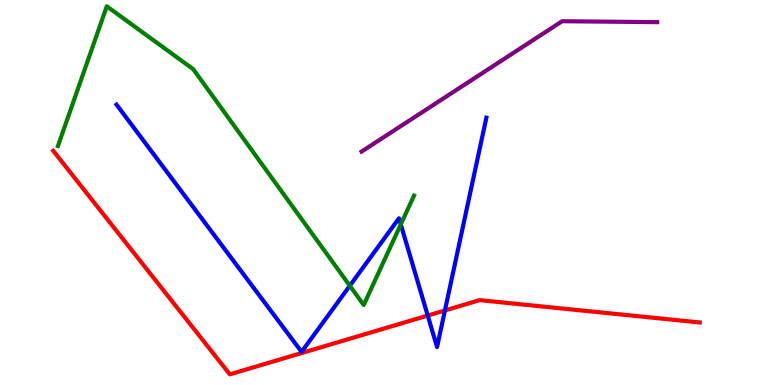[{'lines': ['blue', 'red'], 'intersections': [{'x': 5.52, 'y': 1.8}, {'x': 5.74, 'y': 1.94}]}, {'lines': ['green', 'red'], 'intersections': []}, {'lines': ['purple', 'red'], 'intersections': []}, {'lines': ['blue', 'green'], 'intersections': [{'x': 4.51, 'y': 2.58}, {'x': 5.17, 'y': 4.17}]}, {'lines': ['blue', 'purple'], 'intersections': []}, {'lines': ['green', 'purple'], 'intersections': []}]